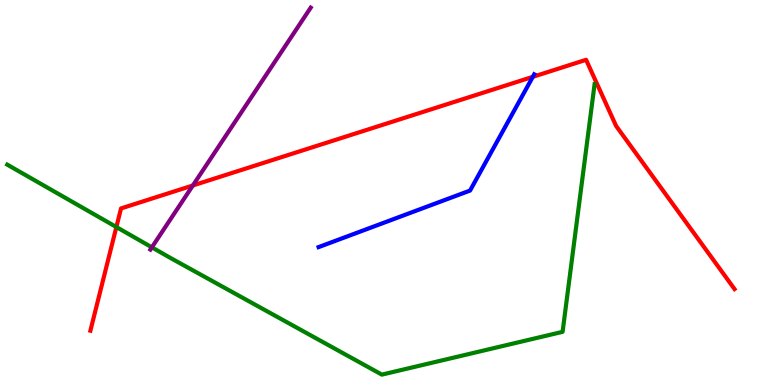[{'lines': ['blue', 'red'], 'intersections': [{'x': 6.87, 'y': 8.0}]}, {'lines': ['green', 'red'], 'intersections': [{'x': 1.5, 'y': 4.1}]}, {'lines': ['purple', 'red'], 'intersections': [{'x': 2.49, 'y': 5.18}]}, {'lines': ['blue', 'green'], 'intersections': []}, {'lines': ['blue', 'purple'], 'intersections': []}, {'lines': ['green', 'purple'], 'intersections': [{'x': 1.96, 'y': 3.58}]}]